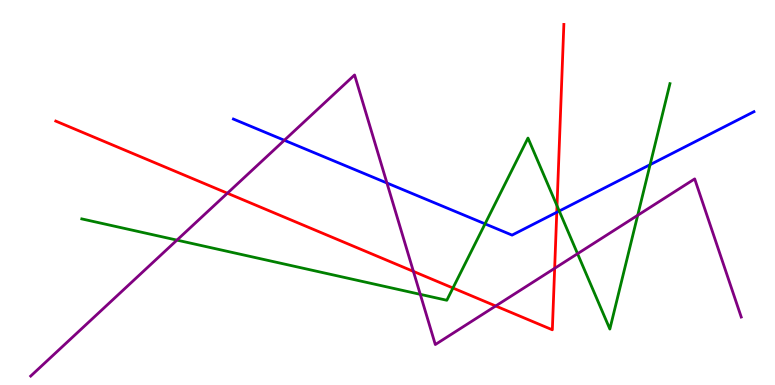[{'lines': ['blue', 'red'], 'intersections': [{'x': 7.18, 'y': 4.49}]}, {'lines': ['green', 'red'], 'intersections': [{'x': 5.84, 'y': 2.52}, {'x': 7.19, 'y': 4.65}]}, {'lines': ['purple', 'red'], 'intersections': [{'x': 2.93, 'y': 4.98}, {'x': 5.33, 'y': 2.95}, {'x': 6.4, 'y': 2.05}, {'x': 7.16, 'y': 3.03}]}, {'lines': ['blue', 'green'], 'intersections': [{'x': 6.26, 'y': 4.19}, {'x': 7.22, 'y': 4.52}, {'x': 8.39, 'y': 5.72}]}, {'lines': ['blue', 'purple'], 'intersections': [{'x': 3.67, 'y': 6.36}, {'x': 4.99, 'y': 5.25}]}, {'lines': ['green', 'purple'], 'intersections': [{'x': 2.28, 'y': 3.76}, {'x': 5.42, 'y': 2.35}, {'x': 7.45, 'y': 3.41}, {'x': 8.23, 'y': 4.41}]}]